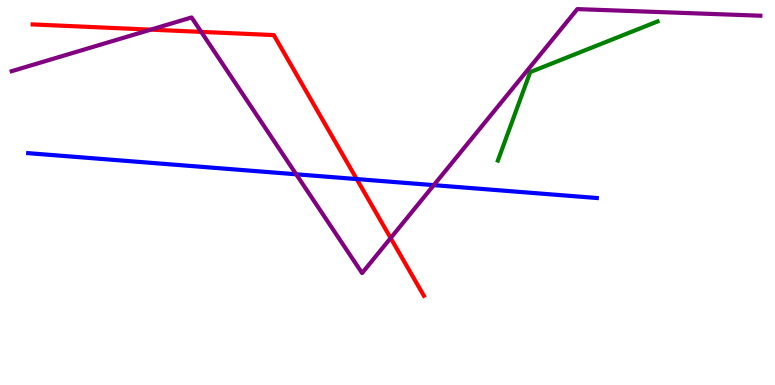[{'lines': ['blue', 'red'], 'intersections': [{'x': 4.6, 'y': 5.35}]}, {'lines': ['green', 'red'], 'intersections': []}, {'lines': ['purple', 'red'], 'intersections': [{'x': 1.95, 'y': 9.23}, {'x': 2.6, 'y': 9.17}, {'x': 5.04, 'y': 3.82}]}, {'lines': ['blue', 'green'], 'intersections': []}, {'lines': ['blue', 'purple'], 'intersections': [{'x': 3.82, 'y': 5.47}, {'x': 5.6, 'y': 5.19}]}, {'lines': ['green', 'purple'], 'intersections': []}]